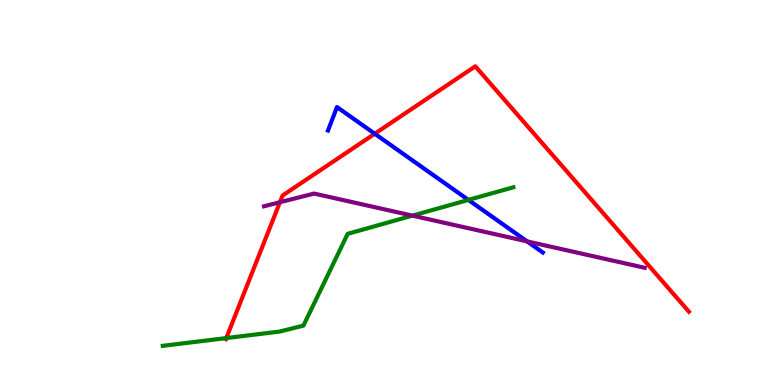[{'lines': ['blue', 'red'], 'intersections': [{'x': 4.84, 'y': 6.53}]}, {'lines': ['green', 'red'], 'intersections': [{'x': 2.92, 'y': 1.22}]}, {'lines': ['purple', 'red'], 'intersections': [{'x': 3.61, 'y': 4.75}]}, {'lines': ['blue', 'green'], 'intersections': [{'x': 6.04, 'y': 4.81}]}, {'lines': ['blue', 'purple'], 'intersections': [{'x': 6.8, 'y': 3.73}]}, {'lines': ['green', 'purple'], 'intersections': [{'x': 5.32, 'y': 4.4}]}]